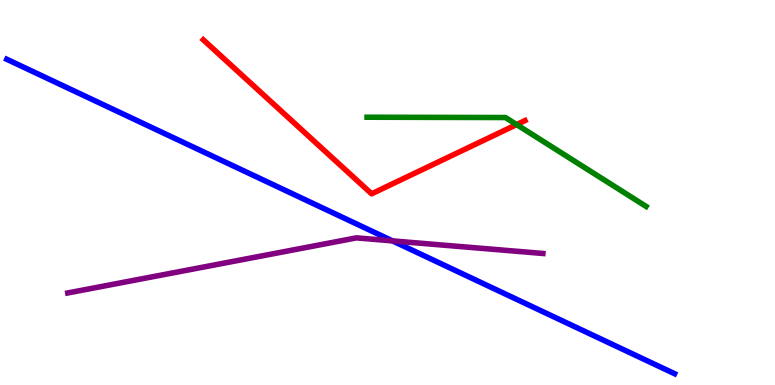[{'lines': ['blue', 'red'], 'intersections': []}, {'lines': ['green', 'red'], 'intersections': [{'x': 6.67, 'y': 6.76}]}, {'lines': ['purple', 'red'], 'intersections': []}, {'lines': ['blue', 'green'], 'intersections': []}, {'lines': ['blue', 'purple'], 'intersections': [{'x': 5.06, 'y': 3.74}]}, {'lines': ['green', 'purple'], 'intersections': []}]